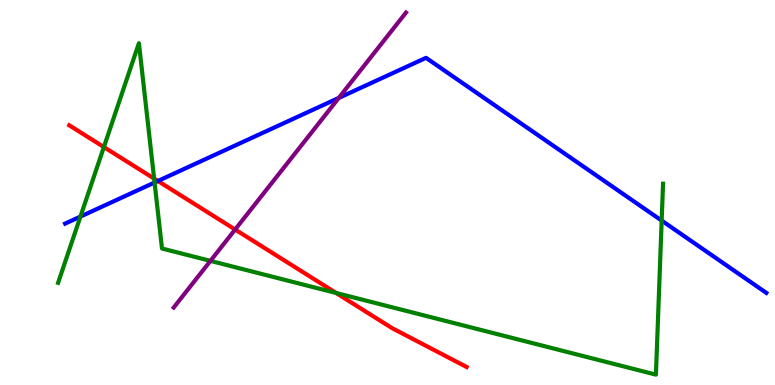[{'lines': ['blue', 'red'], 'intersections': [{'x': 2.04, 'y': 5.3}]}, {'lines': ['green', 'red'], 'intersections': [{'x': 1.34, 'y': 6.18}, {'x': 1.99, 'y': 5.36}, {'x': 4.34, 'y': 2.39}]}, {'lines': ['purple', 'red'], 'intersections': [{'x': 3.03, 'y': 4.04}]}, {'lines': ['blue', 'green'], 'intersections': [{'x': 1.04, 'y': 4.37}, {'x': 1.99, 'y': 5.26}, {'x': 8.54, 'y': 4.27}]}, {'lines': ['blue', 'purple'], 'intersections': [{'x': 4.37, 'y': 7.46}]}, {'lines': ['green', 'purple'], 'intersections': [{'x': 2.72, 'y': 3.22}]}]